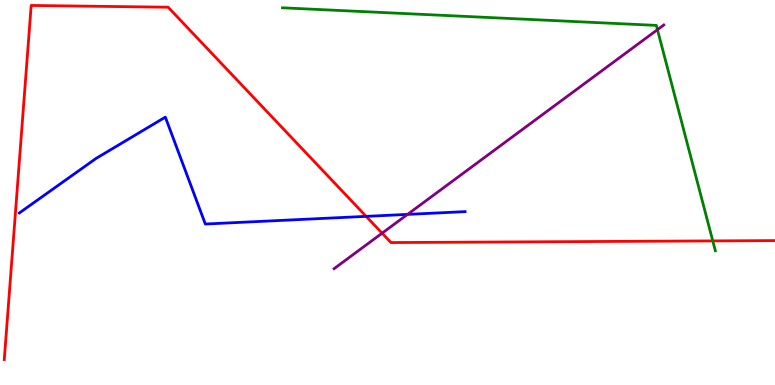[{'lines': ['blue', 'red'], 'intersections': [{'x': 4.72, 'y': 4.38}]}, {'lines': ['green', 'red'], 'intersections': [{'x': 9.2, 'y': 3.74}]}, {'lines': ['purple', 'red'], 'intersections': [{'x': 4.93, 'y': 3.94}]}, {'lines': ['blue', 'green'], 'intersections': []}, {'lines': ['blue', 'purple'], 'intersections': [{'x': 5.26, 'y': 4.43}]}, {'lines': ['green', 'purple'], 'intersections': [{'x': 8.48, 'y': 9.23}]}]